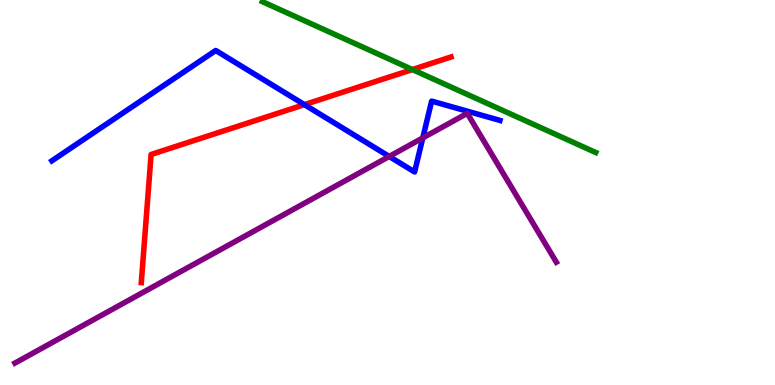[{'lines': ['blue', 'red'], 'intersections': [{'x': 3.93, 'y': 7.28}]}, {'lines': ['green', 'red'], 'intersections': [{'x': 5.32, 'y': 8.19}]}, {'lines': ['purple', 'red'], 'intersections': []}, {'lines': ['blue', 'green'], 'intersections': []}, {'lines': ['blue', 'purple'], 'intersections': [{'x': 5.02, 'y': 5.94}, {'x': 5.46, 'y': 6.42}]}, {'lines': ['green', 'purple'], 'intersections': []}]